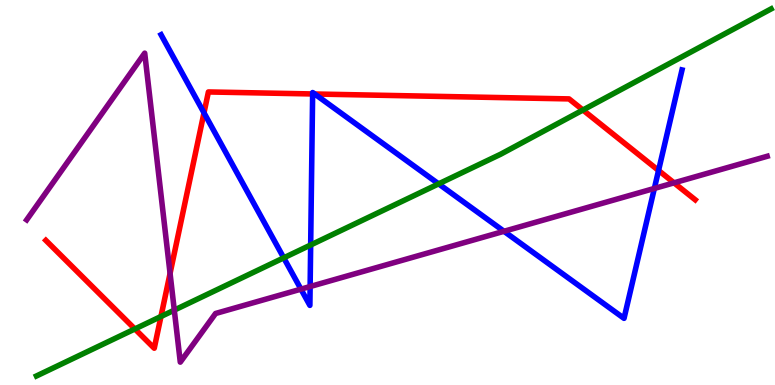[{'lines': ['blue', 'red'], 'intersections': [{'x': 2.63, 'y': 7.07}, {'x': 4.03, 'y': 7.56}, {'x': 4.06, 'y': 7.56}, {'x': 8.5, 'y': 5.57}]}, {'lines': ['green', 'red'], 'intersections': [{'x': 1.74, 'y': 1.46}, {'x': 2.08, 'y': 1.78}, {'x': 7.52, 'y': 7.14}]}, {'lines': ['purple', 'red'], 'intersections': [{'x': 2.19, 'y': 2.9}, {'x': 8.7, 'y': 5.25}]}, {'lines': ['blue', 'green'], 'intersections': [{'x': 3.66, 'y': 3.3}, {'x': 4.01, 'y': 3.64}, {'x': 5.66, 'y': 5.22}]}, {'lines': ['blue', 'purple'], 'intersections': [{'x': 3.88, 'y': 2.49}, {'x': 4.0, 'y': 2.56}, {'x': 6.5, 'y': 3.99}, {'x': 8.44, 'y': 5.11}]}, {'lines': ['green', 'purple'], 'intersections': [{'x': 2.25, 'y': 1.94}]}]